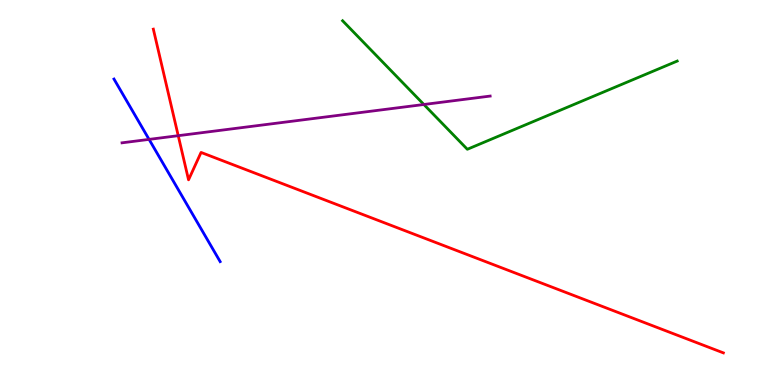[{'lines': ['blue', 'red'], 'intersections': []}, {'lines': ['green', 'red'], 'intersections': []}, {'lines': ['purple', 'red'], 'intersections': [{'x': 2.3, 'y': 6.48}]}, {'lines': ['blue', 'green'], 'intersections': []}, {'lines': ['blue', 'purple'], 'intersections': [{'x': 1.92, 'y': 6.38}]}, {'lines': ['green', 'purple'], 'intersections': [{'x': 5.47, 'y': 7.29}]}]